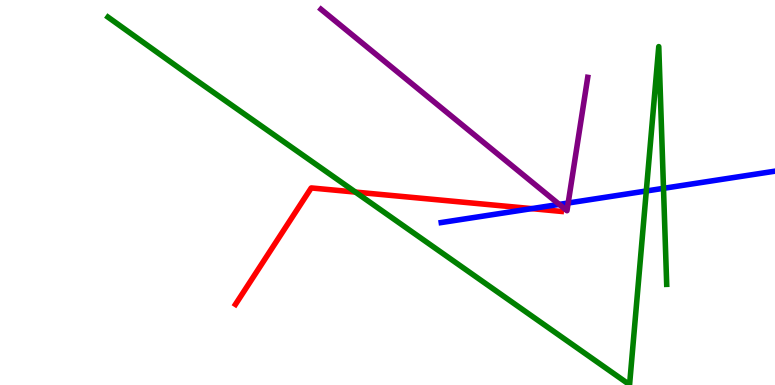[{'lines': ['blue', 'red'], 'intersections': [{'x': 6.86, 'y': 4.58}]}, {'lines': ['green', 'red'], 'intersections': [{'x': 4.59, 'y': 5.01}]}, {'lines': ['purple', 'red'], 'intersections': []}, {'lines': ['blue', 'green'], 'intersections': [{'x': 8.34, 'y': 5.04}, {'x': 8.56, 'y': 5.11}]}, {'lines': ['blue', 'purple'], 'intersections': [{'x': 7.22, 'y': 4.69}, {'x': 7.33, 'y': 4.73}]}, {'lines': ['green', 'purple'], 'intersections': []}]